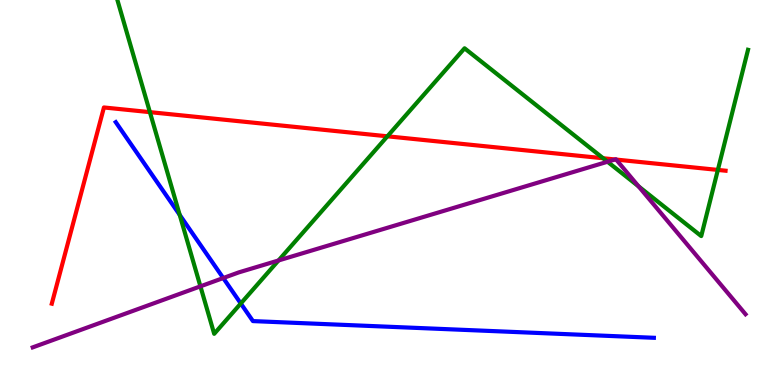[{'lines': ['blue', 'red'], 'intersections': []}, {'lines': ['green', 'red'], 'intersections': [{'x': 1.93, 'y': 7.09}, {'x': 5.0, 'y': 6.46}, {'x': 7.78, 'y': 5.89}, {'x': 9.26, 'y': 5.59}]}, {'lines': ['purple', 'red'], 'intersections': [{'x': 7.94, 'y': 5.86}, {'x': 7.95, 'y': 5.86}]}, {'lines': ['blue', 'green'], 'intersections': [{'x': 2.32, 'y': 4.42}, {'x': 3.11, 'y': 2.12}]}, {'lines': ['blue', 'purple'], 'intersections': [{'x': 2.88, 'y': 2.78}]}, {'lines': ['green', 'purple'], 'intersections': [{'x': 2.59, 'y': 2.56}, {'x': 3.59, 'y': 3.23}, {'x': 7.84, 'y': 5.8}, {'x': 8.24, 'y': 5.16}]}]